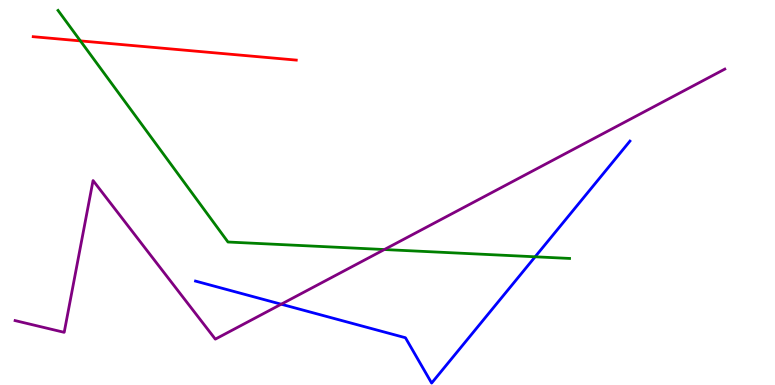[{'lines': ['blue', 'red'], 'intersections': []}, {'lines': ['green', 'red'], 'intersections': [{'x': 1.04, 'y': 8.94}]}, {'lines': ['purple', 'red'], 'intersections': []}, {'lines': ['blue', 'green'], 'intersections': [{'x': 6.9, 'y': 3.33}]}, {'lines': ['blue', 'purple'], 'intersections': [{'x': 3.63, 'y': 2.1}]}, {'lines': ['green', 'purple'], 'intersections': [{'x': 4.96, 'y': 3.52}]}]